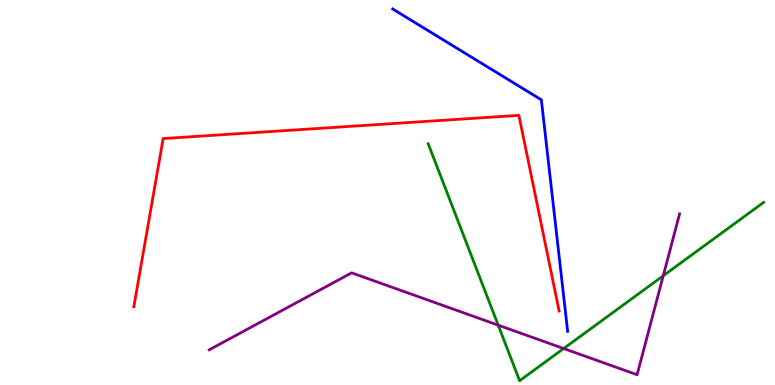[{'lines': ['blue', 'red'], 'intersections': []}, {'lines': ['green', 'red'], 'intersections': []}, {'lines': ['purple', 'red'], 'intersections': []}, {'lines': ['blue', 'green'], 'intersections': []}, {'lines': ['blue', 'purple'], 'intersections': []}, {'lines': ['green', 'purple'], 'intersections': [{'x': 6.43, 'y': 1.55}, {'x': 7.27, 'y': 0.947}, {'x': 8.56, 'y': 2.84}]}]